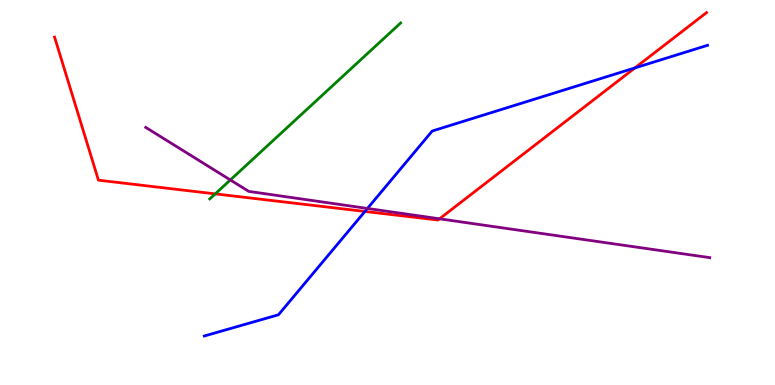[{'lines': ['blue', 'red'], 'intersections': [{'x': 4.71, 'y': 4.51}, {'x': 8.19, 'y': 8.24}]}, {'lines': ['green', 'red'], 'intersections': [{'x': 2.78, 'y': 4.96}]}, {'lines': ['purple', 'red'], 'intersections': [{'x': 5.67, 'y': 4.32}]}, {'lines': ['blue', 'green'], 'intersections': []}, {'lines': ['blue', 'purple'], 'intersections': [{'x': 4.74, 'y': 4.59}]}, {'lines': ['green', 'purple'], 'intersections': [{'x': 2.97, 'y': 5.33}]}]